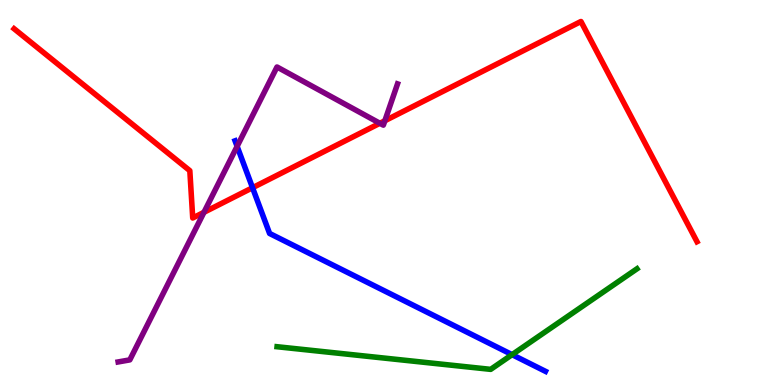[{'lines': ['blue', 'red'], 'intersections': [{'x': 3.26, 'y': 5.12}]}, {'lines': ['green', 'red'], 'intersections': []}, {'lines': ['purple', 'red'], 'intersections': [{'x': 2.63, 'y': 4.49}, {'x': 4.9, 'y': 6.8}, {'x': 4.97, 'y': 6.86}]}, {'lines': ['blue', 'green'], 'intersections': [{'x': 6.61, 'y': 0.788}]}, {'lines': ['blue', 'purple'], 'intersections': [{'x': 3.06, 'y': 6.2}]}, {'lines': ['green', 'purple'], 'intersections': []}]